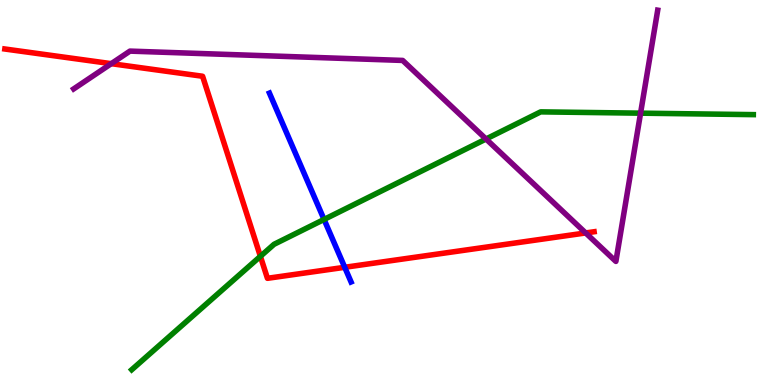[{'lines': ['blue', 'red'], 'intersections': [{'x': 4.45, 'y': 3.06}]}, {'lines': ['green', 'red'], 'intersections': [{'x': 3.36, 'y': 3.34}]}, {'lines': ['purple', 'red'], 'intersections': [{'x': 1.44, 'y': 8.35}, {'x': 7.56, 'y': 3.95}]}, {'lines': ['blue', 'green'], 'intersections': [{'x': 4.18, 'y': 4.3}]}, {'lines': ['blue', 'purple'], 'intersections': []}, {'lines': ['green', 'purple'], 'intersections': [{'x': 6.27, 'y': 6.39}, {'x': 8.27, 'y': 7.06}]}]